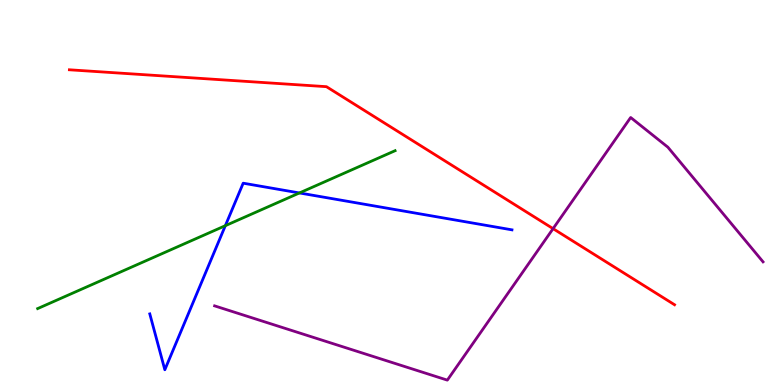[{'lines': ['blue', 'red'], 'intersections': []}, {'lines': ['green', 'red'], 'intersections': []}, {'lines': ['purple', 'red'], 'intersections': [{'x': 7.14, 'y': 4.06}]}, {'lines': ['blue', 'green'], 'intersections': [{'x': 2.91, 'y': 4.14}, {'x': 3.86, 'y': 4.99}]}, {'lines': ['blue', 'purple'], 'intersections': []}, {'lines': ['green', 'purple'], 'intersections': []}]